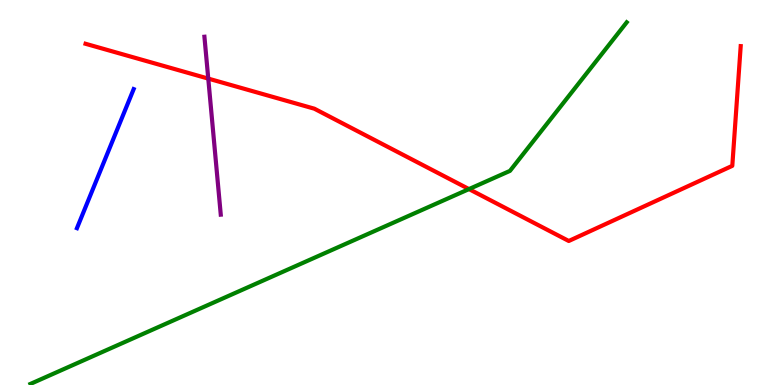[{'lines': ['blue', 'red'], 'intersections': []}, {'lines': ['green', 'red'], 'intersections': [{'x': 6.05, 'y': 5.09}]}, {'lines': ['purple', 'red'], 'intersections': [{'x': 2.69, 'y': 7.96}]}, {'lines': ['blue', 'green'], 'intersections': []}, {'lines': ['blue', 'purple'], 'intersections': []}, {'lines': ['green', 'purple'], 'intersections': []}]